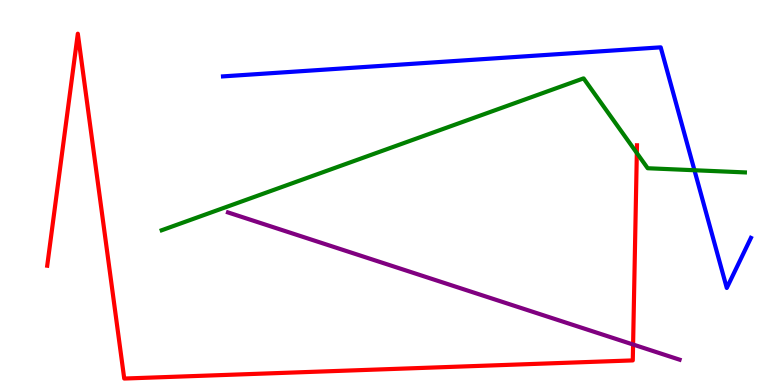[{'lines': ['blue', 'red'], 'intersections': []}, {'lines': ['green', 'red'], 'intersections': [{'x': 8.22, 'y': 6.03}]}, {'lines': ['purple', 'red'], 'intersections': [{'x': 8.17, 'y': 1.05}]}, {'lines': ['blue', 'green'], 'intersections': [{'x': 8.96, 'y': 5.58}]}, {'lines': ['blue', 'purple'], 'intersections': []}, {'lines': ['green', 'purple'], 'intersections': []}]